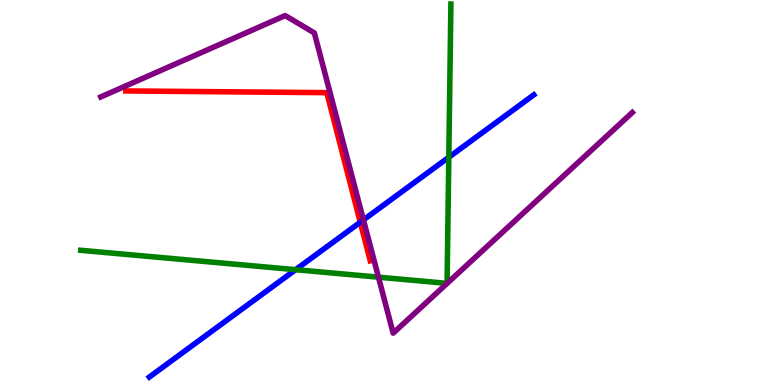[{'lines': ['blue', 'red'], 'intersections': [{'x': 4.65, 'y': 4.23}]}, {'lines': ['green', 'red'], 'intersections': []}, {'lines': ['purple', 'red'], 'intersections': []}, {'lines': ['blue', 'green'], 'intersections': [{'x': 3.81, 'y': 3.0}, {'x': 5.79, 'y': 5.92}]}, {'lines': ['blue', 'purple'], 'intersections': [{'x': 4.69, 'y': 4.29}]}, {'lines': ['green', 'purple'], 'intersections': [{'x': 4.88, 'y': 2.8}]}]